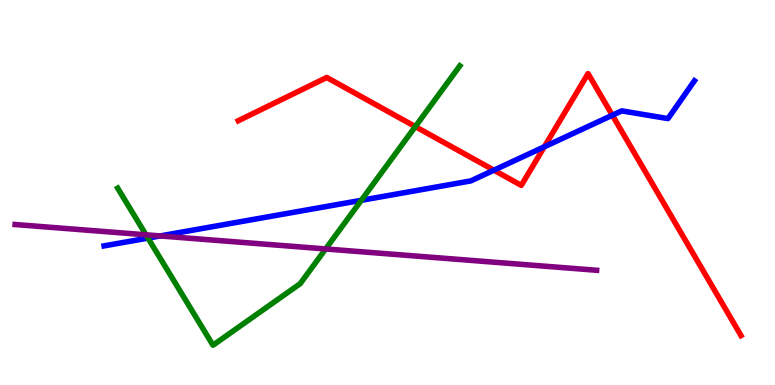[{'lines': ['blue', 'red'], 'intersections': [{'x': 6.37, 'y': 5.58}, {'x': 7.02, 'y': 6.19}, {'x': 7.9, 'y': 7.01}]}, {'lines': ['green', 'red'], 'intersections': [{'x': 5.36, 'y': 6.71}]}, {'lines': ['purple', 'red'], 'intersections': []}, {'lines': ['blue', 'green'], 'intersections': [{'x': 1.91, 'y': 3.82}, {'x': 4.66, 'y': 4.8}]}, {'lines': ['blue', 'purple'], 'intersections': [{'x': 2.07, 'y': 3.87}]}, {'lines': ['green', 'purple'], 'intersections': [{'x': 1.88, 'y': 3.9}, {'x': 4.2, 'y': 3.53}]}]